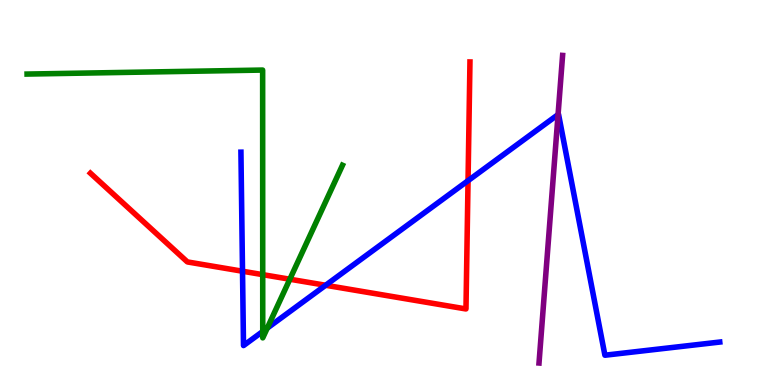[{'lines': ['blue', 'red'], 'intersections': [{'x': 3.13, 'y': 2.95}, {'x': 4.2, 'y': 2.59}, {'x': 6.04, 'y': 5.31}]}, {'lines': ['green', 'red'], 'intersections': [{'x': 3.39, 'y': 2.87}, {'x': 3.74, 'y': 2.75}]}, {'lines': ['purple', 'red'], 'intersections': []}, {'lines': ['blue', 'green'], 'intersections': [{'x': 3.39, 'y': 1.39}, {'x': 3.45, 'y': 1.48}]}, {'lines': ['blue', 'purple'], 'intersections': [{'x': 7.2, 'y': 7.02}]}, {'lines': ['green', 'purple'], 'intersections': []}]